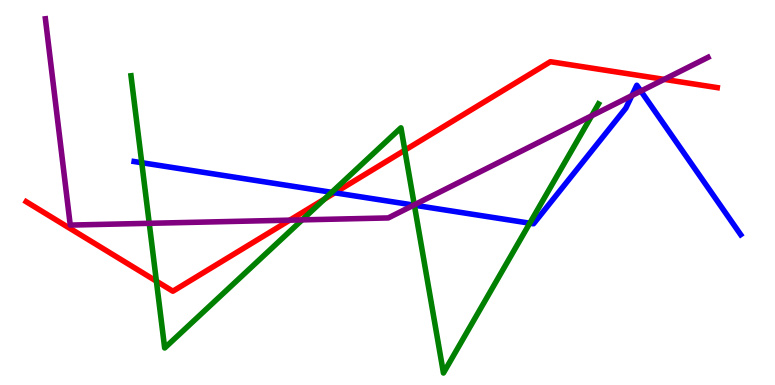[{'lines': ['blue', 'red'], 'intersections': [{'x': 4.32, 'y': 4.99}]}, {'lines': ['green', 'red'], 'intersections': [{'x': 2.02, 'y': 2.7}, {'x': 4.19, 'y': 4.83}, {'x': 5.22, 'y': 6.1}]}, {'lines': ['purple', 'red'], 'intersections': [{'x': 3.74, 'y': 4.28}, {'x': 8.57, 'y': 7.94}]}, {'lines': ['blue', 'green'], 'intersections': [{'x': 1.83, 'y': 5.77}, {'x': 4.28, 'y': 5.0}, {'x': 5.35, 'y': 4.67}, {'x': 6.84, 'y': 4.2}]}, {'lines': ['blue', 'purple'], 'intersections': [{'x': 5.34, 'y': 4.67}, {'x': 8.15, 'y': 7.52}, {'x': 8.27, 'y': 7.63}]}, {'lines': ['green', 'purple'], 'intersections': [{'x': 1.93, 'y': 4.2}, {'x': 3.9, 'y': 4.29}, {'x': 5.35, 'y': 4.68}, {'x': 7.63, 'y': 6.99}]}]